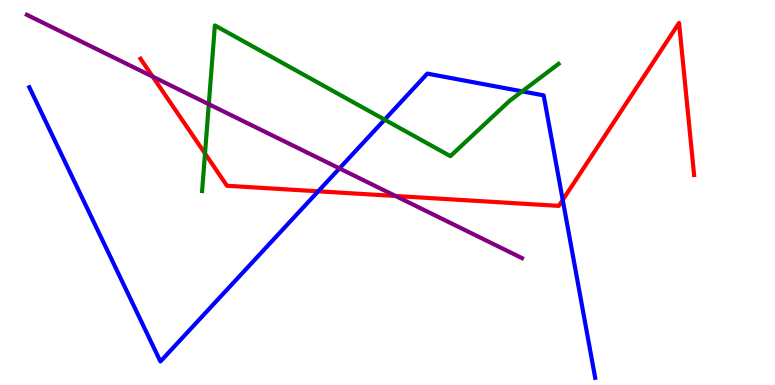[{'lines': ['blue', 'red'], 'intersections': [{'x': 4.11, 'y': 5.03}, {'x': 7.26, 'y': 4.81}]}, {'lines': ['green', 'red'], 'intersections': [{'x': 2.65, 'y': 6.01}]}, {'lines': ['purple', 'red'], 'intersections': [{'x': 1.97, 'y': 8.01}, {'x': 5.1, 'y': 4.91}]}, {'lines': ['blue', 'green'], 'intersections': [{'x': 4.96, 'y': 6.89}, {'x': 6.74, 'y': 7.63}]}, {'lines': ['blue', 'purple'], 'intersections': [{'x': 4.38, 'y': 5.63}]}, {'lines': ['green', 'purple'], 'intersections': [{'x': 2.69, 'y': 7.29}]}]